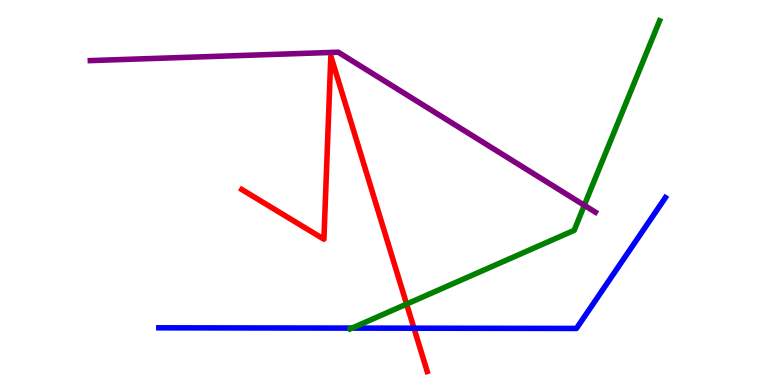[{'lines': ['blue', 'red'], 'intersections': [{'x': 5.34, 'y': 1.48}]}, {'lines': ['green', 'red'], 'intersections': [{'x': 5.25, 'y': 2.1}]}, {'lines': ['purple', 'red'], 'intersections': []}, {'lines': ['blue', 'green'], 'intersections': [{'x': 4.54, 'y': 1.48}]}, {'lines': ['blue', 'purple'], 'intersections': []}, {'lines': ['green', 'purple'], 'intersections': [{'x': 7.54, 'y': 4.67}]}]